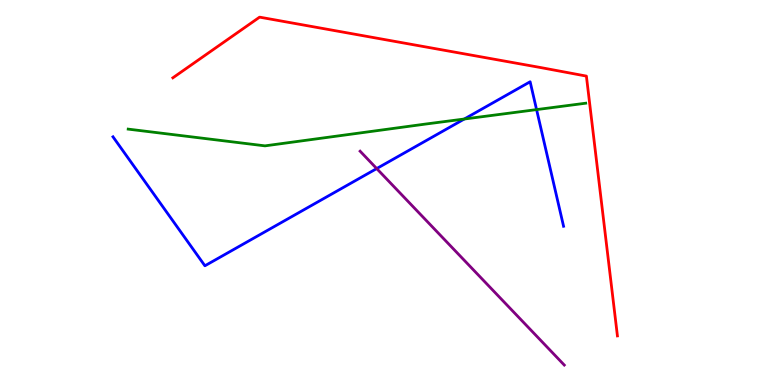[{'lines': ['blue', 'red'], 'intersections': []}, {'lines': ['green', 'red'], 'intersections': []}, {'lines': ['purple', 'red'], 'intersections': []}, {'lines': ['blue', 'green'], 'intersections': [{'x': 5.99, 'y': 6.91}, {'x': 6.92, 'y': 7.15}]}, {'lines': ['blue', 'purple'], 'intersections': [{'x': 4.86, 'y': 5.62}]}, {'lines': ['green', 'purple'], 'intersections': []}]